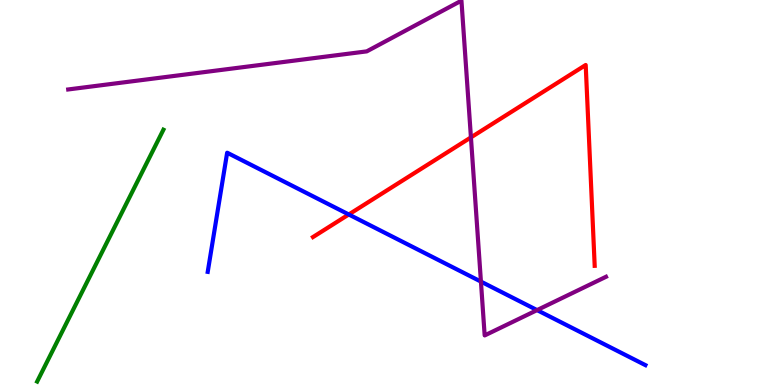[{'lines': ['blue', 'red'], 'intersections': [{'x': 4.5, 'y': 4.43}]}, {'lines': ['green', 'red'], 'intersections': []}, {'lines': ['purple', 'red'], 'intersections': [{'x': 6.08, 'y': 6.43}]}, {'lines': ['blue', 'green'], 'intersections': []}, {'lines': ['blue', 'purple'], 'intersections': [{'x': 6.21, 'y': 2.69}, {'x': 6.93, 'y': 1.95}]}, {'lines': ['green', 'purple'], 'intersections': []}]